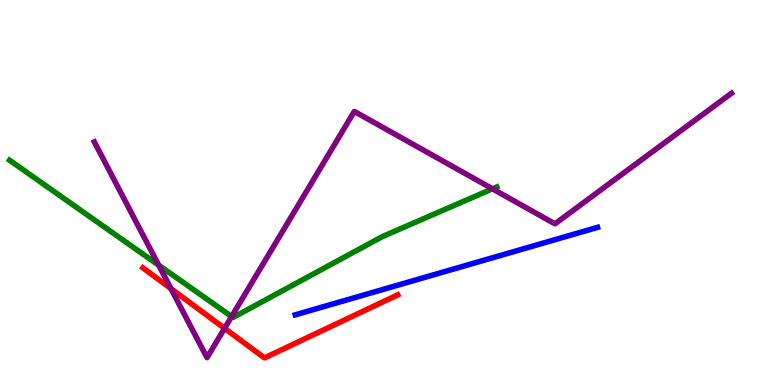[{'lines': ['blue', 'red'], 'intersections': []}, {'lines': ['green', 'red'], 'intersections': []}, {'lines': ['purple', 'red'], 'intersections': [{'x': 2.21, 'y': 2.5}, {'x': 2.9, 'y': 1.47}]}, {'lines': ['blue', 'green'], 'intersections': []}, {'lines': ['blue', 'purple'], 'intersections': []}, {'lines': ['green', 'purple'], 'intersections': [{'x': 2.05, 'y': 3.11}, {'x': 2.99, 'y': 1.78}, {'x': 6.35, 'y': 5.1}]}]